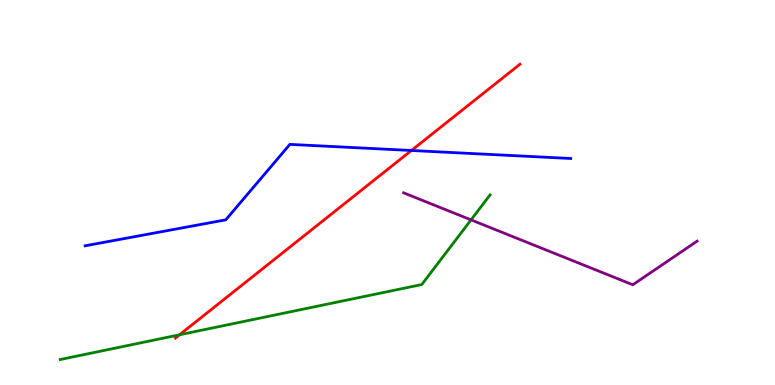[{'lines': ['blue', 'red'], 'intersections': [{'x': 5.31, 'y': 6.09}]}, {'lines': ['green', 'red'], 'intersections': [{'x': 2.32, 'y': 1.3}]}, {'lines': ['purple', 'red'], 'intersections': []}, {'lines': ['blue', 'green'], 'intersections': []}, {'lines': ['blue', 'purple'], 'intersections': []}, {'lines': ['green', 'purple'], 'intersections': [{'x': 6.08, 'y': 4.29}]}]